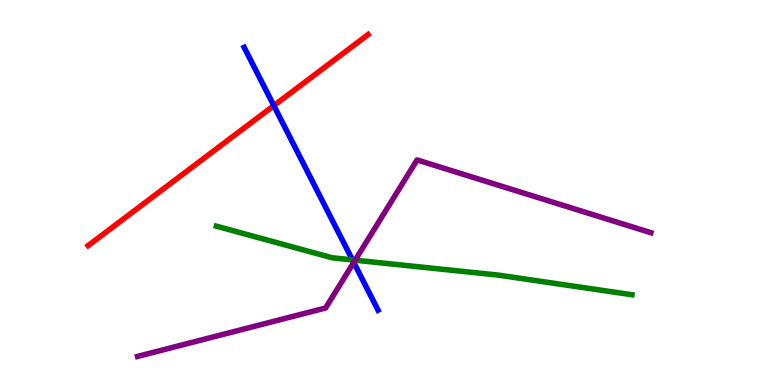[{'lines': ['blue', 'red'], 'intersections': [{'x': 3.53, 'y': 7.26}]}, {'lines': ['green', 'red'], 'intersections': []}, {'lines': ['purple', 'red'], 'intersections': []}, {'lines': ['blue', 'green'], 'intersections': [{'x': 4.55, 'y': 3.25}]}, {'lines': ['blue', 'purple'], 'intersections': [{'x': 4.56, 'y': 3.18}]}, {'lines': ['green', 'purple'], 'intersections': [{'x': 4.58, 'y': 3.24}]}]